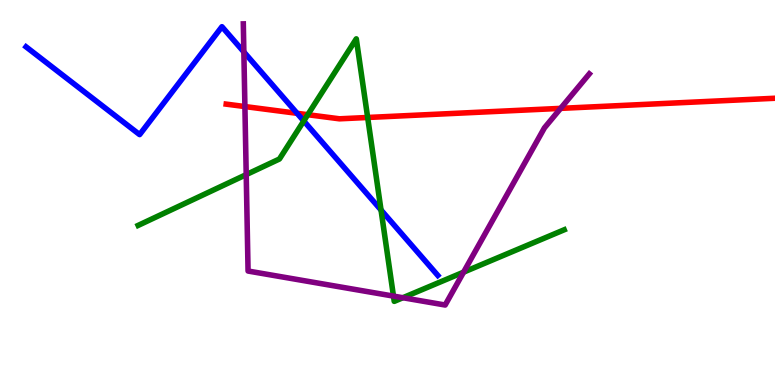[{'lines': ['blue', 'red'], 'intersections': [{'x': 3.83, 'y': 7.06}]}, {'lines': ['green', 'red'], 'intersections': [{'x': 3.97, 'y': 7.02}, {'x': 4.74, 'y': 6.95}]}, {'lines': ['purple', 'red'], 'intersections': [{'x': 3.16, 'y': 7.23}, {'x': 7.23, 'y': 7.19}]}, {'lines': ['blue', 'green'], 'intersections': [{'x': 3.92, 'y': 6.86}, {'x': 4.92, 'y': 4.55}]}, {'lines': ['blue', 'purple'], 'intersections': [{'x': 3.15, 'y': 8.65}]}, {'lines': ['green', 'purple'], 'intersections': [{'x': 3.18, 'y': 5.46}, {'x': 5.08, 'y': 2.31}, {'x': 5.2, 'y': 2.27}, {'x': 5.98, 'y': 2.93}]}]